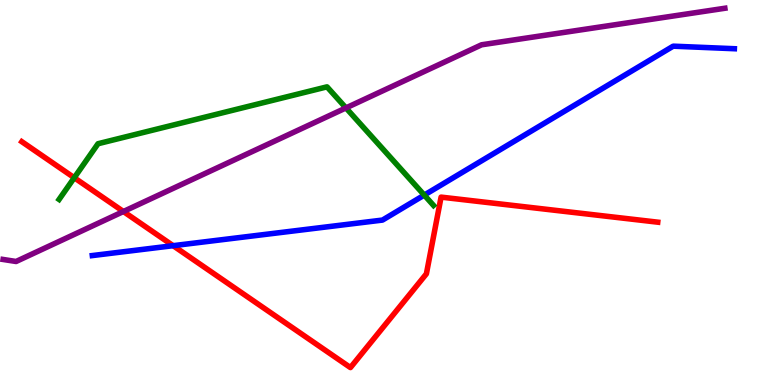[{'lines': ['blue', 'red'], 'intersections': [{'x': 2.23, 'y': 3.62}]}, {'lines': ['green', 'red'], 'intersections': [{'x': 0.958, 'y': 5.38}]}, {'lines': ['purple', 'red'], 'intersections': [{'x': 1.59, 'y': 4.51}]}, {'lines': ['blue', 'green'], 'intersections': [{'x': 5.47, 'y': 4.93}]}, {'lines': ['blue', 'purple'], 'intersections': []}, {'lines': ['green', 'purple'], 'intersections': [{'x': 4.46, 'y': 7.2}]}]